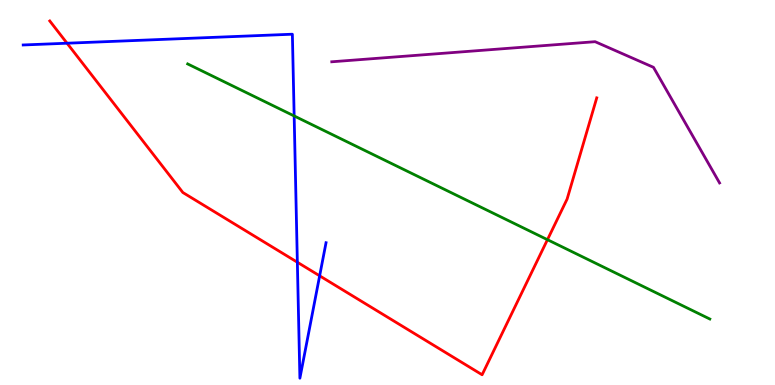[{'lines': ['blue', 'red'], 'intersections': [{'x': 0.865, 'y': 8.88}, {'x': 3.84, 'y': 3.19}, {'x': 4.12, 'y': 2.84}]}, {'lines': ['green', 'red'], 'intersections': [{'x': 7.06, 'y': 3.77}]}, {'lines': ['purple', 'red'], 'intersections': []}, {'lines': ['blue', 'green'], 'intersections': [{'x': 3.8, 'y': 6.99}]}, {'lines': ['blue', 'purple'], 'intersections': []}, {'lines': ['green', 'purple'], 'intersections': []}]